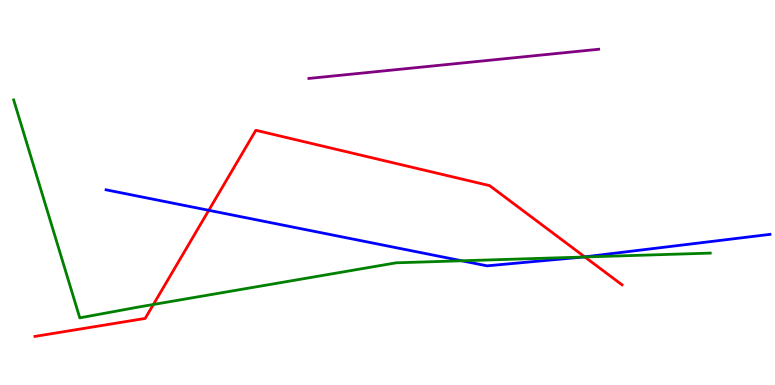[{'lines': ['blue', 'red'], 'intersections': [{'x': 2.69, 'y': 4.54}, {'x': 7.54, 'y': 3.33}]}, {'lines': ['green', 'red'], 'intersections': [{'x': 1.98, 'y': 2.09}, {'x': 7.55, 'y': 3.33}]}, {'lines': ['purple', 'red'], 'intersections': []}, {'lines': ['blue', 'green'], 'intersections': [{'x': 5.96, 'y': 3.23}, {'x': 7.52, 'y': 3.32}]}, {'lines': ['blue', 'purple'], 'intersections': []}, {'lines': ['green', 'purple'], 'intersections': []}]